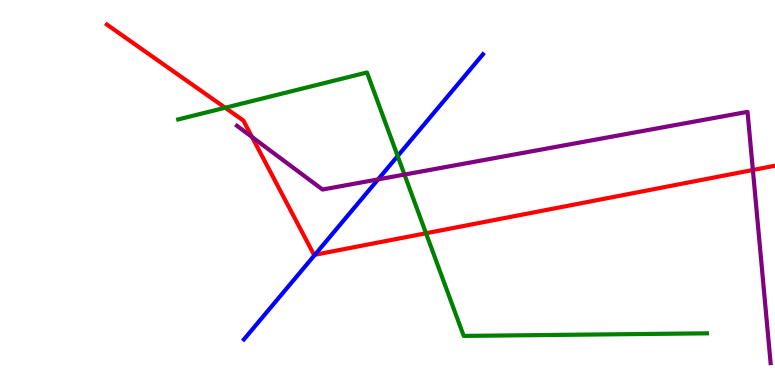[{'lines': ['blue', 'red'], 'intersections': [{'x': 4.06, 'y': 3.38}]}, {'lines': ['green', 'red'], 'intersections': [{'x': 2.91, 'y': 7.2}, {'x': 5.5, 'y': 3.94}]}, {'lines': ['purple', 'red'], 'intersections': [{'x': 3.25, 'y': 6.44}, {'x': 9.71, 'y': 5.58}]}, {'lines': ['blue', 'green'], 'intersections': [{'x': 5.13, 'y': 5.95}]}, {'lines': ['blue', 'purple'], 'intersections': [{'x': 4.88, 'y': 5.34}]}, {'lines': ['green', 'purple'], 'intersections': [{'x': 5.22, 'y': 5.47}]}]